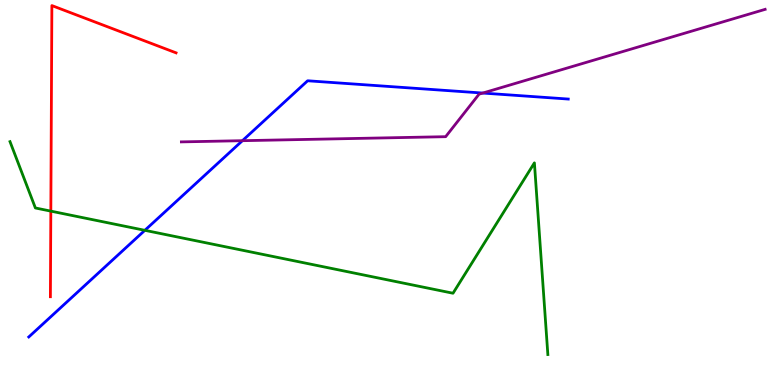[{'lines': ['blue', 'red'], 'intersections': []}, {'lines': ['green', 'red'], 'intersections': [{'x': 0.656, 'y': 4.52}]}, {'lines': ['purple', 'red'], 'intersections': []}, {'lines': ['blue', 'green'], 'intersections': [{'x': 1.87, 'y': 4.02}]}, {'lines': ['blue', 'purple'], 'intersections': [{'x': 3.13, 'y': 6.35}, {'x': 6.23, 'y': 7.58}]}, {'lines': ['green', 'purple'], 'intersections': []}]